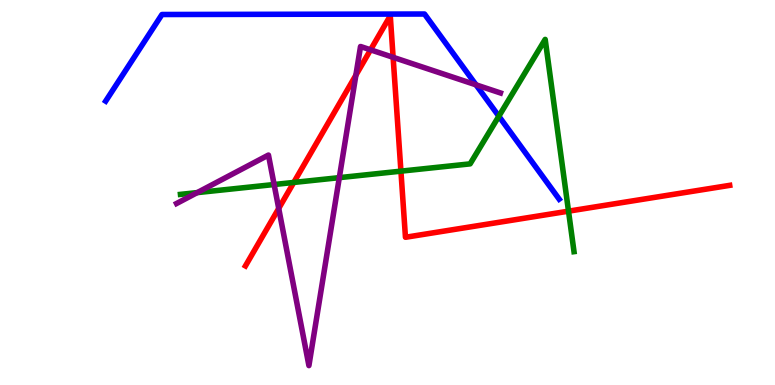[{'lines': ['blue', 'red'], 'intersections': []}, {'lines': ['green', 'red'], 'intersections': [{'x': 3.79, 'y': 5.26}, {'x': 5.17, 'y': 5.55}, {'x': 7.34, 'y': 4.52}]}, {'lines': ['purple', 'red'], 'intersections': [{'x': 3.6, 'y': 4.59}, {'x': 4.59, 'y': 8.05}, {'x': 4.78, 'y': 8.71}, {'x': 5.07, 'y': 8.51}]}, {'lines': ['blue', 'green'], 'intersections': [{'x': 6.44, 'y': 6.98}]}, {'lines': ['blue', 'purple'], 'intersections': [{'x': 6.14, 'y': 7.8}]}, {'lines': ['green', 'purple'], 'intersections': [{'x': 2.54, 'y': 5.0}, {'x': 3.54, 'y': 5.21}, {'x': 4.38, 'y': 5.39}]}]